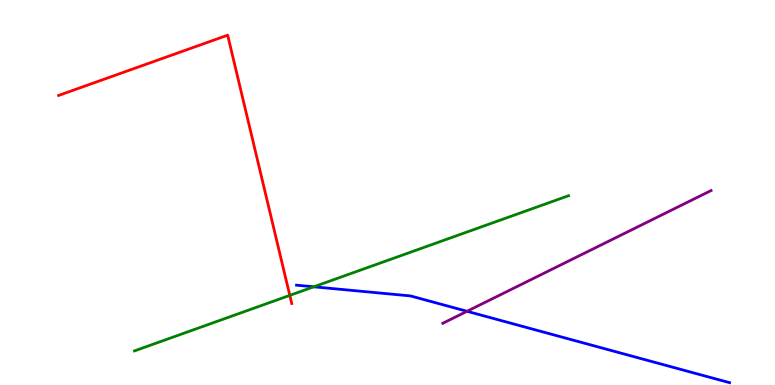[{'lines': ['blue', 'red'], 'intersections': []}, {'lines': ['green', 'red'], 'intersections': [{'x': 3.74, 'y': 2.33}]}, {'lines': ['purple', 'red'], 'intersections': []}, {'lines': ['blue', 'green'], 'intersections': [{'x': 4.05, 'y': 2.55}]}, {'lines': ['blue', 'purple'], 'intersections': [{'x': 6.03, 'y': 1.91}]}, {'lines': ['green', 'purple'], 'intersections': []}]